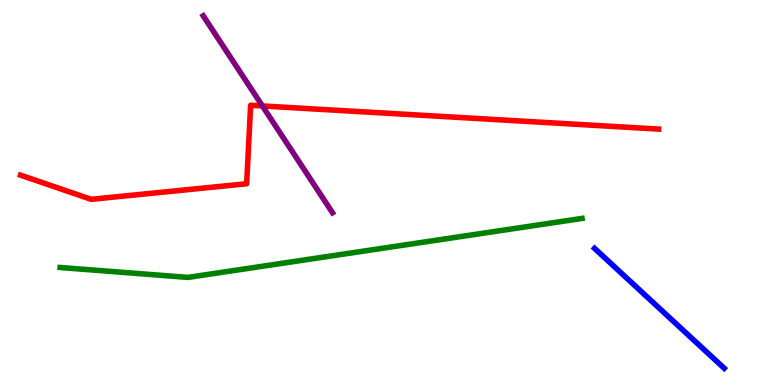[{'lines': ['blue', 'red'], 'intersections': []}, {'lines': ['green', 'red'], 'intersections': []}, {'lines': ['purple', 'red'], 'intersections': [{'x': 3.39, 'y': 7.25}]}, {'lines': ['blue', 'green'], 'intersections': []}, {'lines': ['blue', 'purple'], 'intersections': []}, {'lines': ['green', 'purple'], 'intersections': []}]